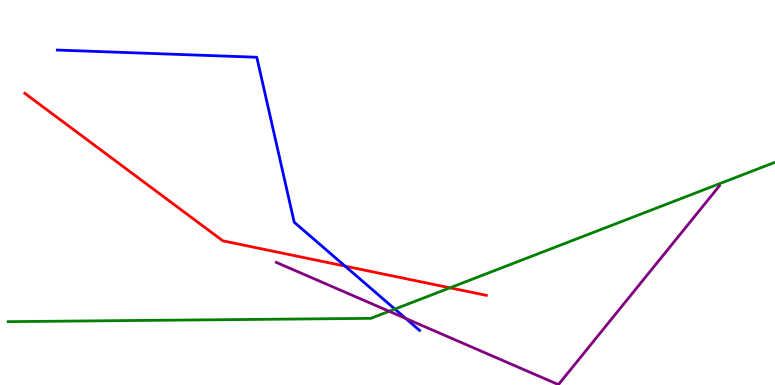[{'lines': ['blue', 'red'], 'intersections': [{'x': 4.45, 'y': 3.09}]}, {'lines': ['green', 'red'], 'intersections': [{'x': 5.81, 'y': 2.52}]}, {'lines': ['purple', 'red'], 'intersections': []}, {'lines': ['blue', 'green'], 'intersections': [{'x': 5.1, 'y': 1.97}]}, {'lines': ['blue', 'purple'], 'intersections': [{'x': 5.24, 'y': 1.73}]}, {'lines': ['green', 'purple'], 'intersections': [{'x': 5.02, 'y': 1.91}]}]